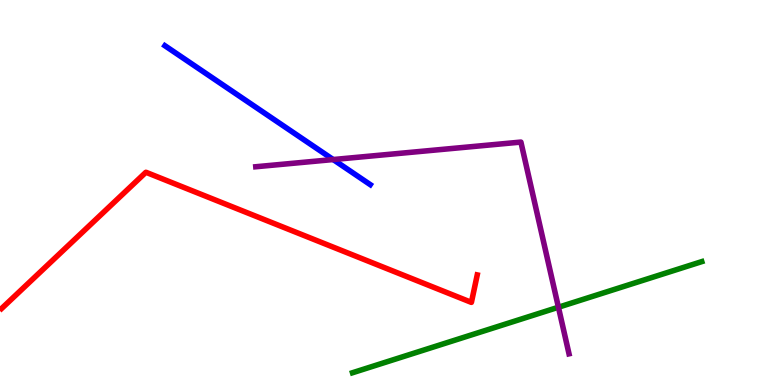[{'lines': ['blue', 'red'], 'intersections': []}, {'lines': ['green', 'red'], 'intersections': []}, {'lines': ['purple', 'red'], 'intersections': []}, {'lines': ['blue', 'green'], 'intersections': []}, {'lines': ['blue', 'purple'], 'intersections': [{'x': 4.3, 'y': 5.86}]}, {'lines': ['green', 'purple'], 'intersections': [{'x': 7.21, 'y': 2.02}]}]